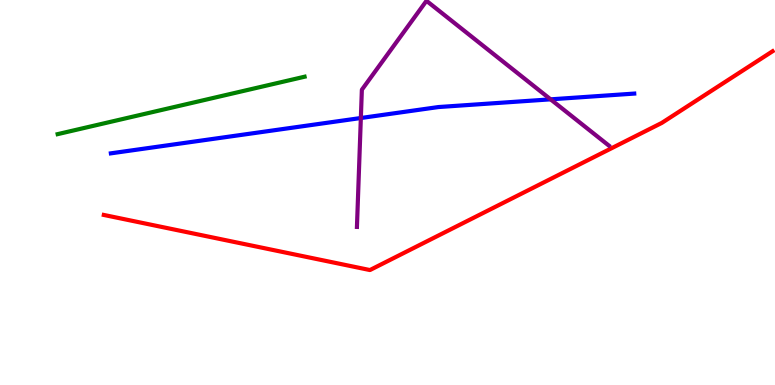[{'lines': ['blue', 'red'], 'intersections': []}, {'lines': ['green', 'red'], 'intersections': []}, {'lines': ['purple', 'red'], 'intersections': []}, {'lines': ['blue', 'green'], 'intersections': []}, {'lines': ['blue', 'purple'], 'intersections': [{'x': 4.66, 'y': 6.93}, {'x': 7.1, 'y': 7.42}]}, {'lines': ['green', 'purple'], 'intersections': []}]